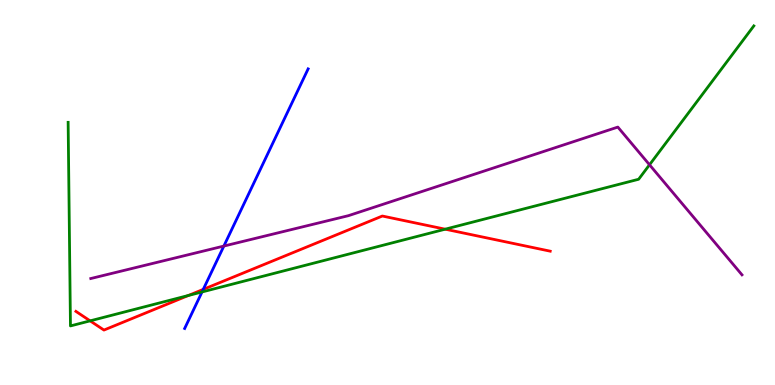[{'lines': ['blue', 'red'], 'intersections': [{'x': 2.62, 'y': 2.48}]}, {'lines': ['green', 'red'], 'intersections': [{'x': 1.16, 'y': 1.67}, {'x': 2.43, 'y': 2.32}, {'x': 5.74, 'y': 4.05}]}, {'lines': ['purple', 'red'], 'intersections': []}, {'lines': ['blue', 'green'], 'intersections': [{'x': 2.61, 'y': 2.42}]}, {'lines': ['blue', 'purple'], 'intersections': [{'x': 2.89, 'y': 3.61}]}, {'lines': ['green', 'purple'], 'intersections': [{'x': 8.38, 'y': 5.72}]}]